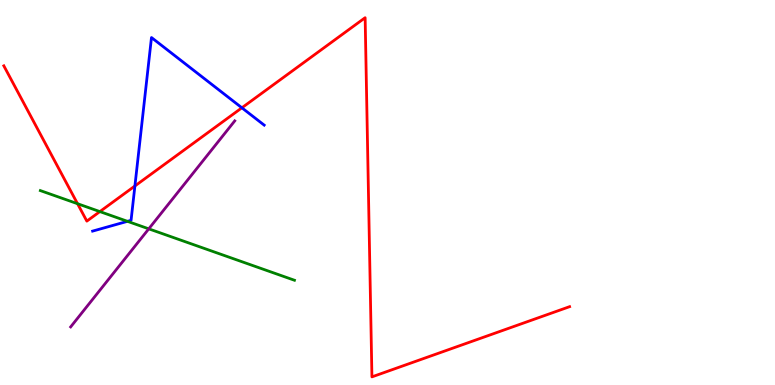[{'lines': ['blue', 'red'], 'intersections': [{'x': 1.74, 'y': 5.17}, {'x': 3.12, 'y': 7.2}]}, {'lines': ['green', 'red'], 'intersections': [{'x': 1.0, 'y': 4.71}, {'x': 1.29, 'y': 4.5}]}, {'lines': ['purple', 'red'], 'intersections': []}, {'lines': ['blue', 'green'], 'intersections': [{'x': 1.64, 'y': 4.25}]}, {'lines': ['blue', 'purple'], 'intersections': []}, {'lines': ['green', 'purple'], 'intersections': [{'x': 1.92, 'y': 4.06}]}]